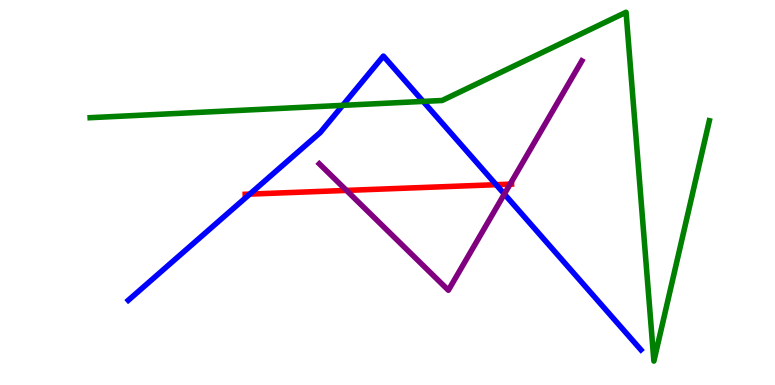[{'lines': ['blue', 'red'], 'intersections': [{'x': 3.22, 'y': 4.96}, {'x': 6.4, 'y': 5.2}]}, {'lines': ['green', 'red'], 'intersections': []}, {'lines': ['purple', 'red'], 'intersections': [{'x': 4.47, 'y': 5.05}, {'x': 6.58, 'y': 5.22}]}, {'lines': ['blue', 'green'], 'intersections': [{'x': 4.42, 'y': 7.26}, {'x': 5.46, 'y': 7.37}]}, {'lines': ['blue', 'purple'], 'intersections': [{'x': 6.51, 'y': 4.96}]}, {'lines': ['green', 'purple'], 'intersections': []}]